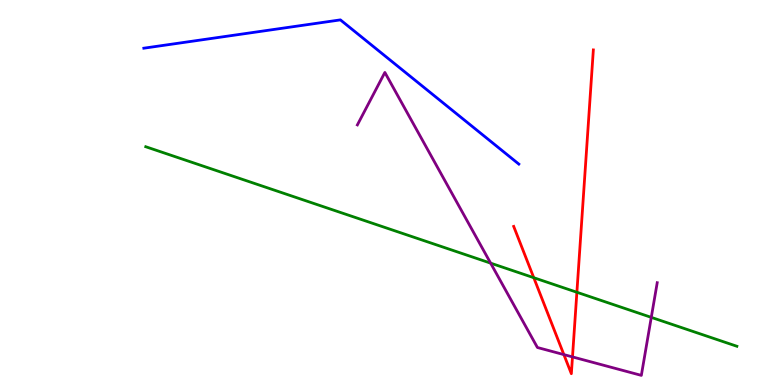[{'lines': ['blue', 'red'], 'intersections': []}, {'lines': ['green', 'red'], 'intersections': [{'x': 6.89, 'y': 2.79}, {'x': 7.44, 'y': 2.41}]}, {'lines': ['purple', 'red'], 'intersections': [{'x': 7.28, 'y': 0.79}, {'x': 7.39, 'y': 0.73}]}, {'lines': ['blue', 'green'], 'intersections': []}, {'lines': ['blue', 'purple'], 'intersections': []}, {'lines': ['green', 'purple'], 'intersections': [{'x': 6.33, 'y': 3.17}, {'x': 8.4, 'y': 1.76}]}]